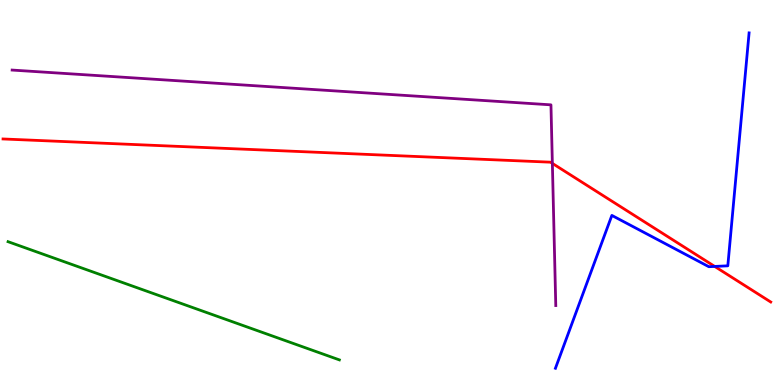[{'lines': ['blue', 'red'], 'intersections': [{'x': 9.22, 'y': 3.08}]}, {'lines': ['green', 'red'], 'intersections': []}, {'lines': ['purple', 'red'], 'intersections': [{'x': 7.13, 'y': 5.76}]}, {'lines': ['blue', 'green'], 'intersections': []}, {'lines': ['blue', 'purple'], 'intersections': []}, {'lines': ['green', 'purple'], 'intersections': []}]